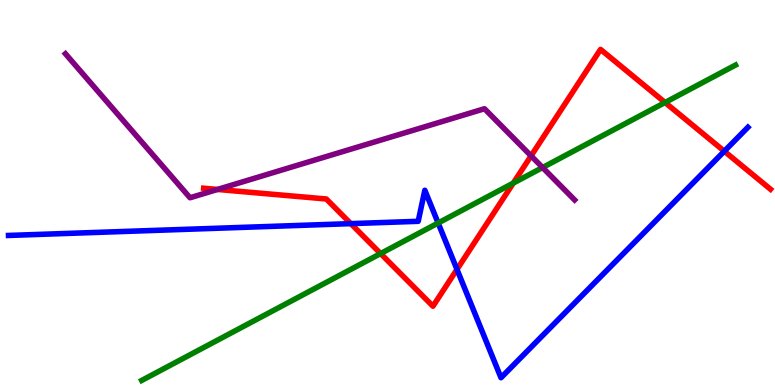[{'lines': ['blue', 'red'], 'intersections': [{'x': 4.53, 'y': 4.19}, {'x': 5.9, 'y': 3.0}, {'x': 9.35, 'y': 6.07}]}, {'lines': ['green', 'red'], 'intersections': [{'x': 4.91, 'y': 3.41}, {'x': 6.62, 'y': 5.24}, {'x': 8.58, 'y': 7.34}]}, {'lines': ['purple', 'red'], 'intersections': [{'x': 2.81, 'y': 5.08}, {'x': 6.85, 'y': 5.95}]}, {'lines': ['blue', 'green'], 'intersections': [{'x': 5.65, 'y': 4.21}]}, {'lines': ['blue', 'purple'], 'intersections': []}, {'lines': ['green', 'purple'], 'intersections': [{'x': 7.0, 'y': 5.65}]}]